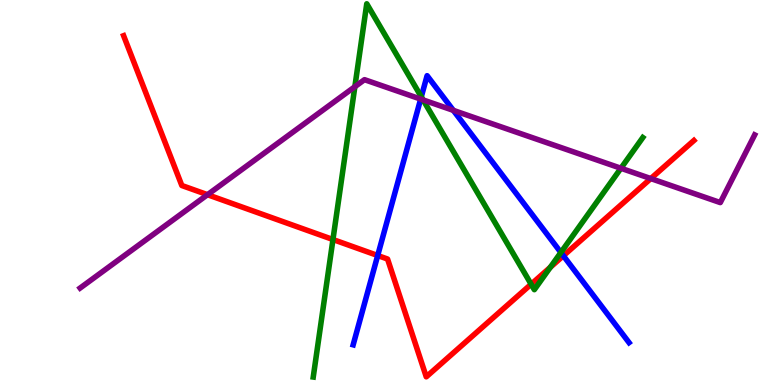[{'lines': ['blue', 'red'], 'intersections': [{'x': 4.87, 'y': 3.36}, {'x': 7.27, 'y': 3.36}]}, {'lines': ['green', 'red'], 'intersections': [{'x': 4.3, 'y': 3.78}, {'x': 6.85, 'y': 2.62}, {'x': 7.1, 'y': 3.06}]}, {'lines': ['purple', 'red'], 'intersections': [{'x': 2.68, 'y': 4.94}, {'x': 8.4, 'y': 5.36}]}, {'lines': ['blue', 'green'], 'intersections': [{'x': 5.44, 'y': 7.49}, {'x': 7.24, 'y': 3.44}]}, {'lines': ['blue', 'purple'], 'intersections': [{'x': 5.43, 'y': 7.43}, {'x': 5.85, 'y': 7.13}]}, {'lines': ['green', 'purple'], 'intersections': [{'x': 4.58, 'y': 7.75}, {'x': 5.46, 'y': 7.4}, {'x': 8.01, 'y': 5.63}]}]